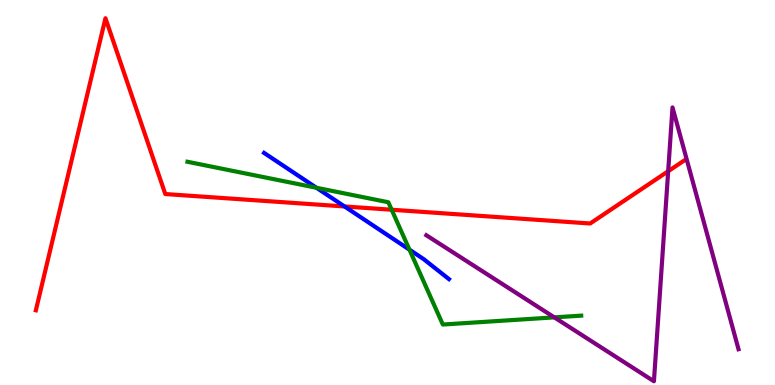[{'lines': ['blue', 'red'], 'intersections': [{'x': 4.45, 'y': 4.64}]}, {'lines': ['green', 'red'], 'intersections': [{'x': 5.05, 'y': 4.55}]}, {'lines': ['purple', 'red'], 'intersections': [{'x': 8.62, 'y': 5.55}]}, {'lines': ['blue', 'green'], 'intersections': [{'x': 4.08, 'y': 5.12}, {'x': 5.28, 'y': 3.52}]}, {'lines': ['blue', 'purple'], 'intersections': []}, {'lines': ['green', 'purple'], 'intersections': [{'x': 7.15, 'y': 1.76}]}]